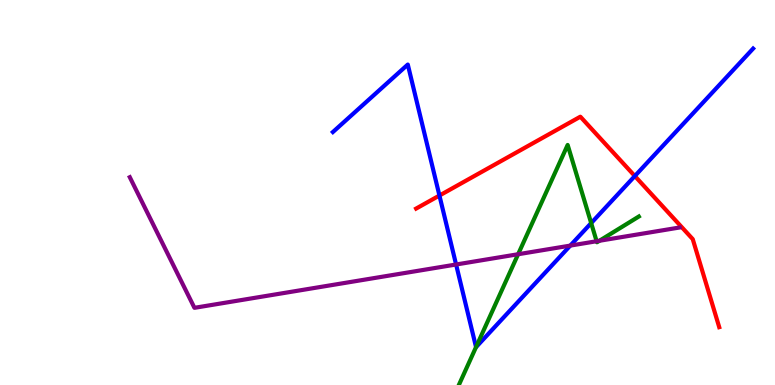[{'lines': ['blue', 'red'], 'intersections': [{'x': 5.67, 'y': 4.92}, {'x': 8.19, 'y': 5.43}]}, {'lines': ['green', 'red'], 'intersections': []}, {'lines': ['purple', 'red'], 'intersections': []}, {'lines': ['blue', 'green'], 'intersections': [{'x': 6.14, 'y': 0.985}, {'x': 7.63, 'y': 4.21}]}, {'lines': ['blue', 'purple'], 'intersections': [{'x': 5.89, 'y': 3.13}, {'x': 7.36, 'y': 3.62}]}, {'lines': ['green', 'purple'], 'intersections': [{'x': 6.69, 'y': 3.4}, {'x': 7.7, 'y': 3.73}, {'x': 7.73, 'y': 3.75}]}]